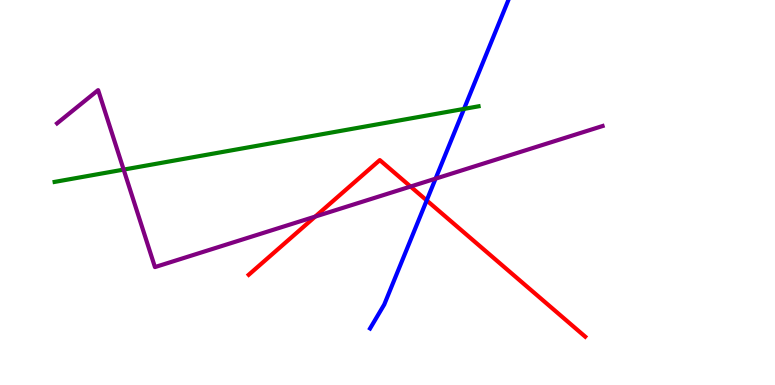[{'lines': ['blue', 'red'], 'intersections': [{'x': 5.51, 'y': 4.79}]}, {'lines': ['green', 'red'], 'intersections': []}, {'lines': ['purple', 'red'], 'intersections': [{'x': 4.07, 'y': 4.37}, {'x': 5.3, 'y': 5.15}]}, {'lines': ['blue', 'green'], 'intersections': [{'x': 5.99, 'y': 7.17}]}, {'lines': ['blue', 'purple'], 'intersections': [{'x': 5.62, 'y': 5.36}]}, {'lines': ['green', 'purple'], 'intersections': [{'x': 1.6, 'y': 5.59}]}]